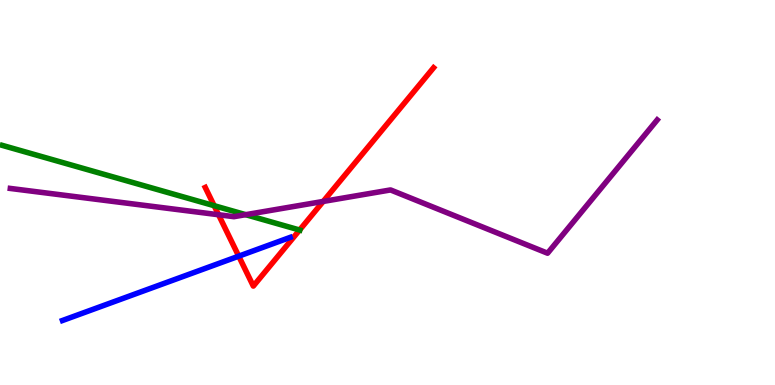[{'lines': ['blue', 'red'], 'intersections': [{'x': 3.08, 'y': 3.35}]}, {'lines': ['green', 'red'], 'intersections': [{'x': 2.76, 'y': 4.66}, {'x': 3.87, 'y': 4.03}]}, {'lines': ['purple', 'red'], 'intersections': [{'x': 2.82, 'y': 4.42}, {'x': 4.17, 'y': 4.77}]}, {'lines': ['blue', 'green'], 'intersections': []}, {'lines': ['blue', 'purple'], 'intersections': []}, {'lines': ['green', 'purple'], 'intersections': [{'x': 3.17, 'y': 4.42}]}]